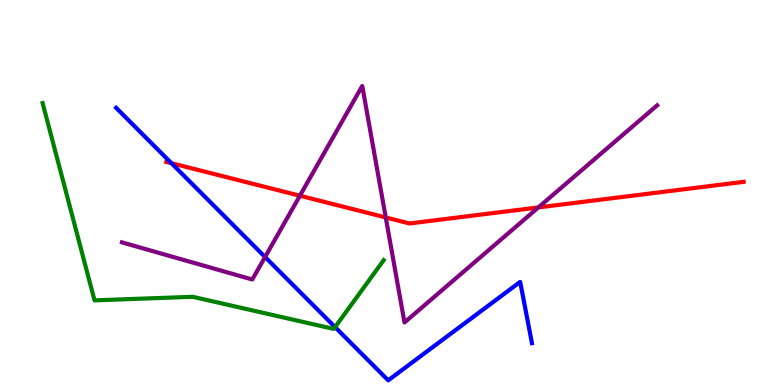[{'lines': ['blue', 'red'], 'intersections': [{'x': 2.21, 'y': 5.76}]}, {'lines': ['green', 'red'], 'intersections': []}, {'lines': ['purple', 'red'], 'intersections': [{'x': 3.87, 'y': 4.92}, {'x': 4.98, 'y': 4.35}, {'x': 6.95, 'y': 4.61}]}, {'lines': ['blue', 'green'], 'intersections': [{'x': 4.32, 'y': 1.5}]}, {'lines': ['blue', 'purple'], 'intersections': [{'x': 3.42, 'y': 3.32}]}, {'lines': ['green', 'purple'], 'intersections': []}]